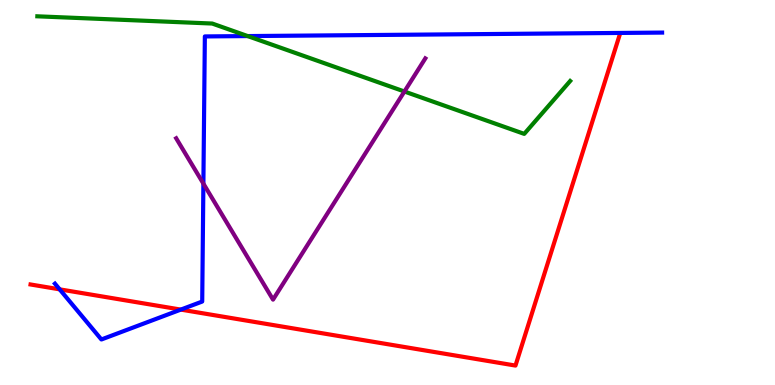[{'lines': ['blue', 'red'], 'intersections': [{'x': 0.77, 'y': 2.48}, {'x': 2.33, 'y': 1.96}]}, {'lines': ['green', 'red'], 'intersections': []}, {'lines': ['purple', 'red'], 'intersections': []}, {'lines': ['blue', 'green'], 'intersections': [{'x': 3.2, 'y': 9.06}]}, {'lines': ['blue', 'purple'], 'intersections': [{'x': 2.62, 'y': 5.23}]}, {'lines': ['green', 'purple'], 'intersections': [{'x': 5.22, 'y': 7.62}]}]